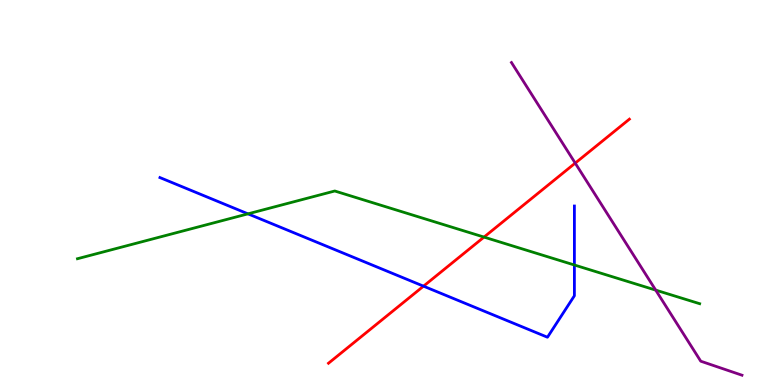[{'lines': ['blue', 'red'], 'intersections': [{'x': 5.46, 'y': 2.57}]}, {'lines': ['green', 'red'], 'intersections': [{'x': 6.25, 'y': 3.84}]}, {'lines': ['purple', 'red'], 'intersections': [{'x': 7.42, 'y': 5.76}]}, {'lines': ['blue', 'green'], 'intersections': [{'x': 3.2, 'y': 4.45}, {'x': 7.41, 'y': 3.12}]}, {'lines': ['blue', 'purple'], 'intersections': []}, {'lines': ['green', 'purple'], 'intersections': [{'x': 8.46, 'y': 2.46}]}]